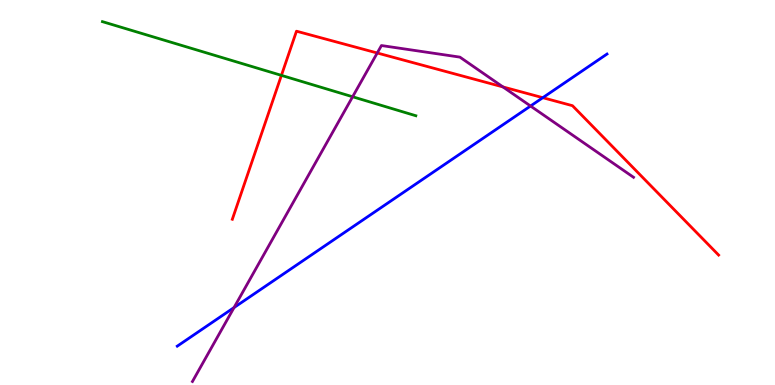[{'lines': ['blue', 'red'], 'intersections': [{'x': 7.0, 'y': 7.46}]}, {'lines': ['green', 'red'], 'intersections': [{'x': 3.63, 'y': 8.04}]}, {'lines': ['purple', 'red'], 'intersections': [{'x': 4.87, 'y': 8.62}, {'x': 6.49, 'y': 7.74}]}, {'lines': ['blue', 'green'], 'intersections': []}, {'lines': ['blue', 'purple'], 'intersections': [{'x': 3.02, 'y': 2.01}, {'x': 6.85, 'y': 7.25}]}, {'lines': ['green', 'purple'], 'intersections': [{'x': 4.55, 'y': 7.49}]}]